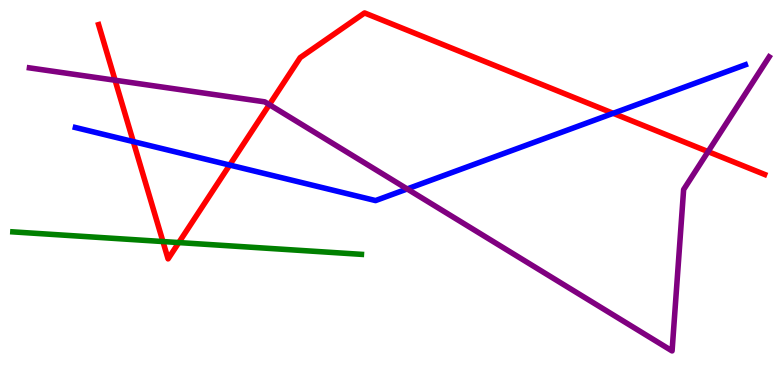[{'lines': ['blue', 'red'], 'intersections': [{'x': 1.72, 'y': 6.32}, {'x': 2.96, 'y': 5.71}, {'x': 7.91, 'y': 7.06}]}, {'lines': ['green', 'red'], 'intersections': [{'x': 2.1, 'y': 3.73}, {'x': 2.31, 'y': 3.7}]}, {'lines': ['purple', 'red'], 'intersections': [{'x': 1.49, 'y': 7.92}, {'x': 3.48, 'y': 7.28}, {'x': 9.14, 'y': 6.06}]}, {'lines': ['blue', 'green'], 'intersections': []}, {'lines': ['blue', 'purple'], 'intersections': [{'x': 5.25, 'y': 5.09}]}, {'lines': ['green', 'purple'], 'intersections': []}]